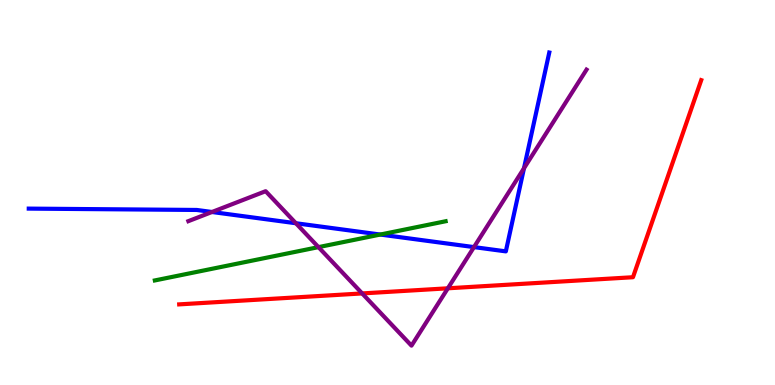[{'lines': ['blue', 'red'], 'intersections': []}, {'lines': ['green', 'red'], 'intersections': []}, {'lines': ['purple', 'red'], 'intersections': [{'x': 4.67, 'y': 2.38}, {'x': 5.78, 'y': 2.51}]}, {'lines': ['blue', 'green'], 'intersections': [{'x': 4.91, 'y': 3.91}]}, {'lines': ['blue', 'purple'], 'intersections': [{'x': 2.74, 'y': 4.49}, {'x': 3.82, 'y': 4.2}, {'x': 6.12, 'y': 3.58}, {'x': 6.76, 'y': 5.63}]}, {'lines': ['green', 'purple'], 'intersections': [{'x': 4.11, 'y': 3.58}]}]